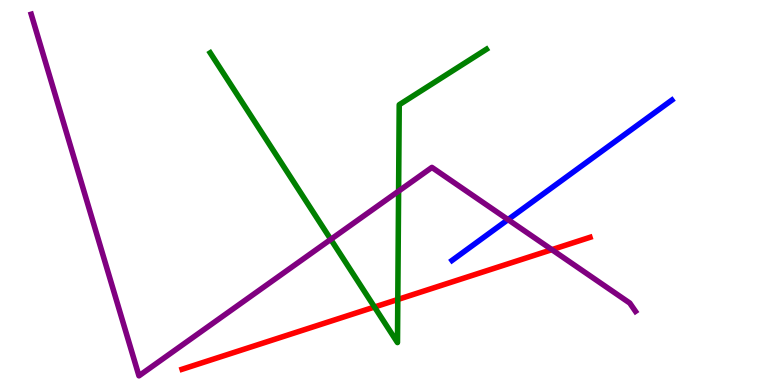[{'lines': ['blue', 'red'], 'intersections': []}, {'lines': ['green', 'red'], 'intersections': [{'x': 4.83, 'y': 2.03}, {'x': 5.13, 'y': 2.22}]}, {'lines': ['purple', 'red'], 'intersections': [{'x': 7.12, 'y': 3.52}]}, {'lines': ['blue', 'green'], 'intersections': []}, {'lines': ['blue', 'purple'], 'intersections': [{'x': 6.56, 'y': 4.3}]}, {'lines': ['green', 'purple'], 'intersections': [{'x': 4.27, 'y': 3.78}, {'x': 5.14, 'y': 5.04}]}]